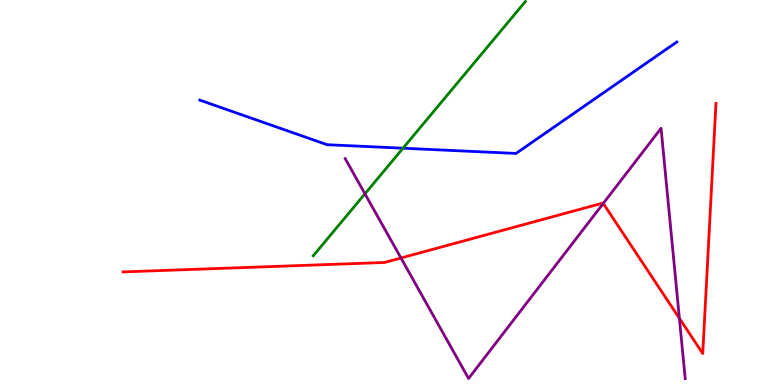[{'lines': ['blue', 'red'], 'intersections': []}, {'lines': ['green', 'red'], 'intersections': []}, {'lines': ['purple', 'red'], 'intersections': [{'x': 5.17, 'y': 3.3}, {'x': 7.78, 'y': 4.72}, {'x': 8.77, 'y': 1.73}]}, {'lines': ['blue', 'green'], 'intersections': [{'x': 5.2, 'y': 6.15}]}, {'lines': ['blue', 'purple'], 'intersections': []}, {'lines': ['green', 'purple'], 'intersections': [{'x': 4.71, 'y': 4.97}]}]